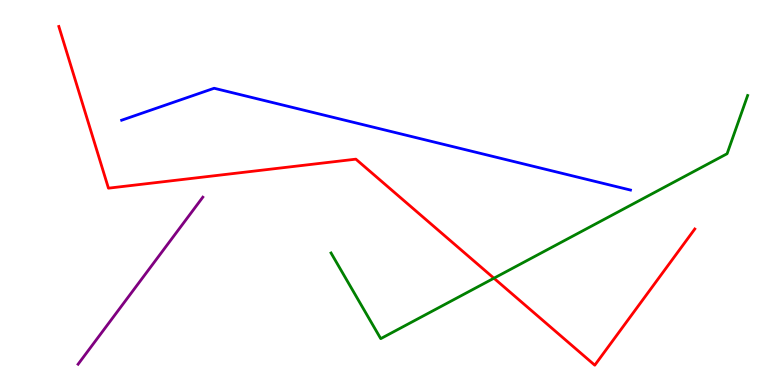[{'lines': ['blue', 'red'], 'intersections': []}, {'lines': ['green', 'red'], 'intersections': [{'x': 6.37, 'y': 2.77}]}, {'lines': ['purple', 'red'], 'intersections': []}, {'lines': ['blue', 'green'], 'intersections': []}, {'lines': ['blue', 'purple'], 'intersections': []}, {'lines': ['green', 'purple'], 'intersections': []}]